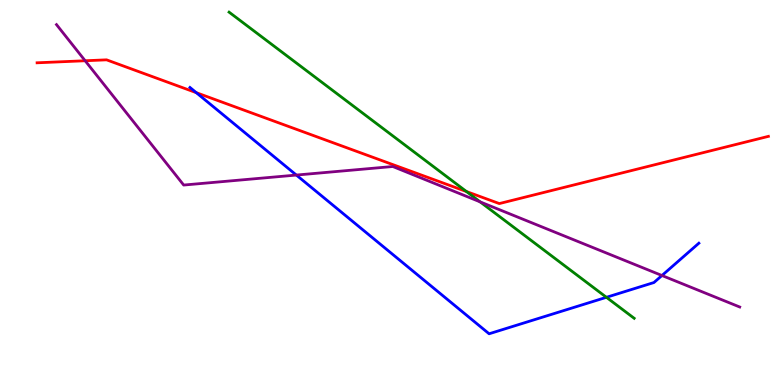[{'lines': ['blue', 'red'], 'intersections': [{'x': 2.53, 'y': 7.59}]}, {'lines': ['green', 'red'], 'intersections': [{'x': 6.02, 'y': 5.02}]}, {'lines': ['purple', 'red'], 'intersections': [{'x': 1.1, 'y': 8.42}]}, {'lines': ['blue', 'green'], 'intersections': [{'x': 7.82, 'y': 2.28}]}, {'lines': ['blue', 'purple'], 'intersections': [{'x': 3.82, 'y': 5.45}, {'x': 8.54, 'y': 2.84}]}, {'lines': ['green', 'purple'], 'intersections': [{'x': 6.2, 'y': 4.76}]}]